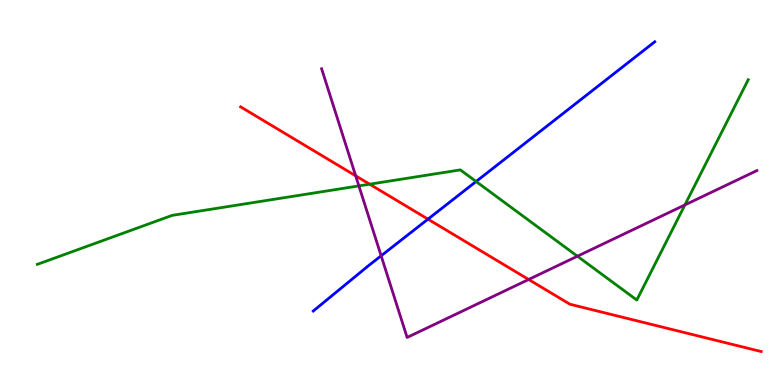[{'lines': ['blue', 'red'], 'intersections': [{'x': 5.52, 'y': 4.31}]}, {'lines': ['green', 'red'], 'intersections': [{'x': 4.77, 'y': 5.22}]}, {'lines': ['purple', 'red'], 'intersections': [{'x': 4.59, 'y': 5.43}, {'x': 6.82, 'y': 2.74}]}, {'lines': ['blue', 'green'], 'intersections': [{'x': 6.14, 'y': 5.29}]}, {'lines': ['blue', 'purple'], 'intersections': [{'x': 4.92, 'y': 3.36}]}, {'lines': ['green', 'purple'], 'intersections': [{'x': 4.63, 'y': 5.17}, {'x': 7.45, 'y': 3.34}, {'x': 8.84, 'y': 4.68}]}]